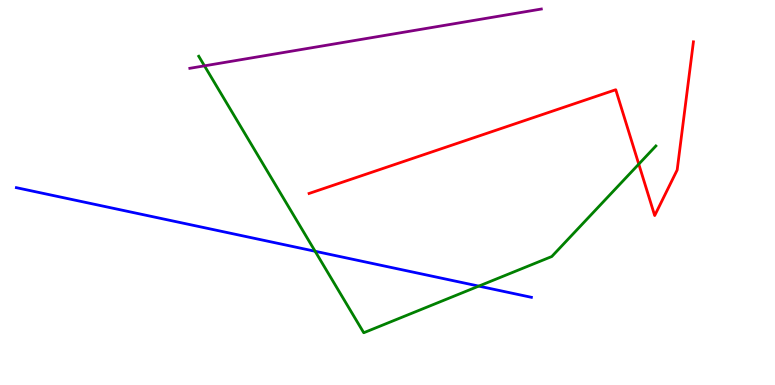[{'lines': ['blue', 'red'], 'intersections': []}, {'lines': ['green', 'red'], 'intersections': [{'x': 8.24, 'y': 5.74}]}, {'lines': ['purple', 'red'], 'intersections': []}, {'lines': ['blue', 'green'], 'intersections': [{'x': 4.07, 'y': 3.47}, {'x': 6.18, 'y': 2.57}]}, {'lines': ['blue', 'purple'], 'intersections': []}, {'lines': ['green', 'purple'], 'intersections': [{'x': 2.64, 'y': 8.29}]}]